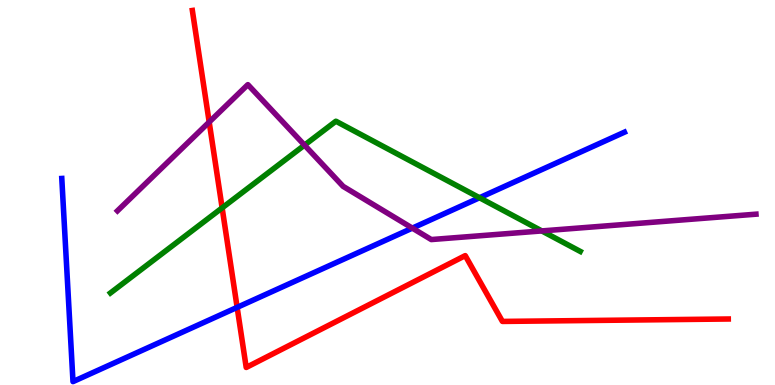[{'lines': ['blue', 'red'], 'intersections': [{'x': 3.06, 'y': 2.02}]}, {'lines': ['green', 'red'], 'intersections': [{'x': 2.87, 'y': 4.6}]}, {'lines': ['purple', 'red'], 'intersections': [{'x': 2.7, 'y': 6.83}]}, {'lines': ['blue', 'green'], 'intersections': [{'x': 6.19, 'y': 4.86}]}, {'lines': ['blue', 'purple'], 'intersections': [{'x': 5.32, 'y': 4.07}]}, {'lines': ['green', 'purple'], 'intersections': [{'x': 3.93, 'y': 6.23}, {'x': 6.99, 'y': 4.0}]}]